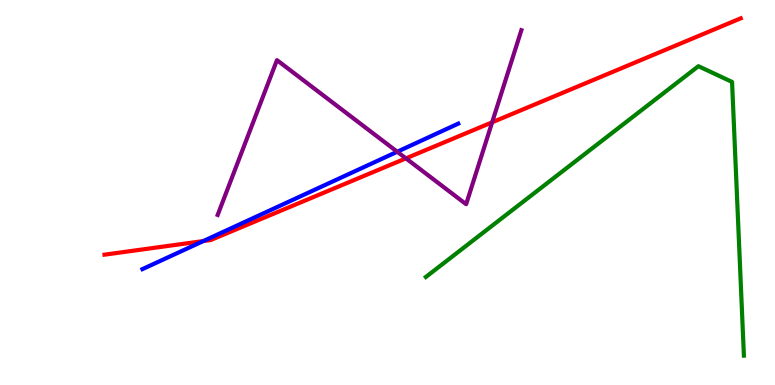[{'lines': ['blue', 'red'], 'intersections': [{'x': 2.62, 'y': 3.74}]}, {'lines': ['green', 'red'], 'intersections': []}, {'lines': ['purple', 'red'], 'intersections': [{'x': 5.24, 'y': 5.89}, {'x': 6.35, 'y': 6.82}]}, {'lines': ['blue', 'green'], 'intersections': []}, {'lines': ['blue', 'purple'], 'intersections': [{'x': 5.13, 'y': 6.06}]}, {'lines': ['green', 'purple'], 'intersections': []}]